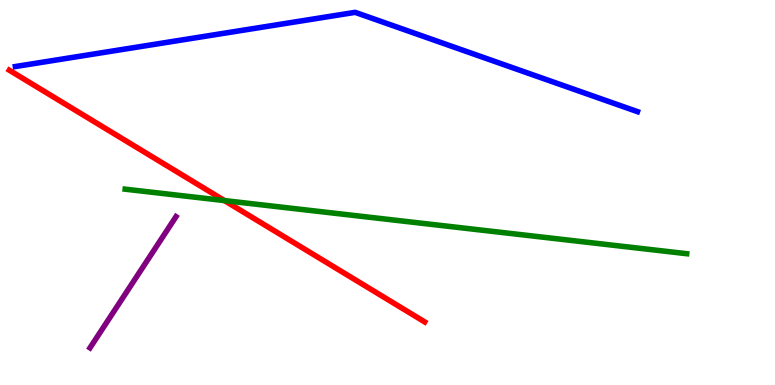[{'lines': ['blue', 'red'], 'intersections': []}, {'lines': ['green', 'red'], 'intersections': [{'x': 2.9, 'y': 4.79}]}, {'lines': ['purple', 'red'], 'intersections': []}, {'lines': ['blue', 'green'], 'intersections': []}, {'lines': ['blue', 'purple'], 'intersections': []}, {'lines': ['green', 'purple'], 'intersections': []}]